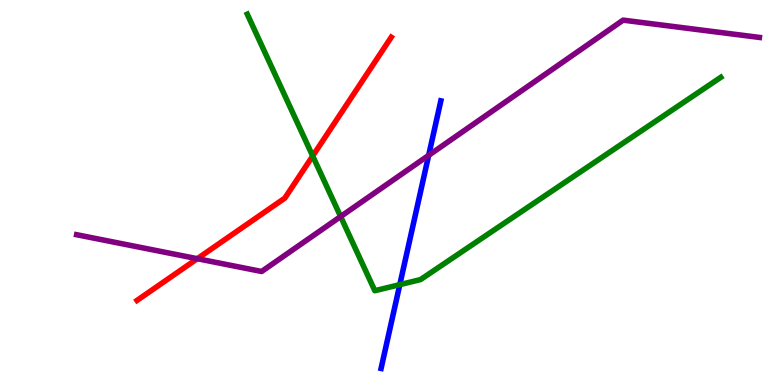[{'lines': ['blue', 'red'], 'intersections': []}, {'lines': ['green', 'red'], 'intersections': [{'x': 4.03, 'y': 5.95}]}, {'lines': ['purple', 'red'], 'intersections': [{'x': 2.55, 'y': 3.28}]}, {'lines': ['blue', 'green'], 'intersections': [{'x': 5.16, 'y': 2.61}]}, {'lines': ['blue', 'purple'], 'intersections': [{'x': 5.53, 'y': 5.97}]}, {'lines': ['green', 'purple'], 'intersections': [{'x': 4.4, 'y': 4.38}]}]